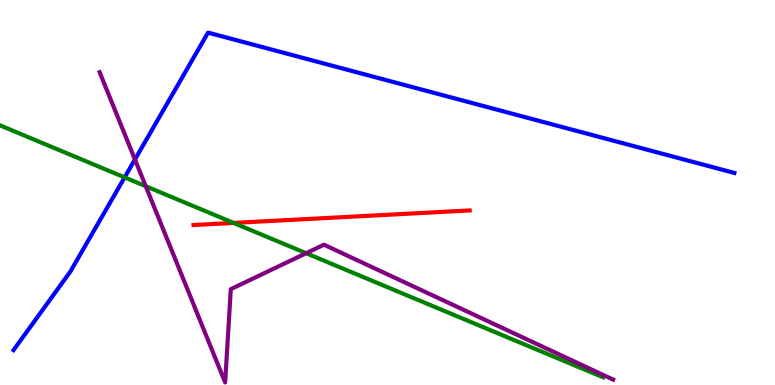[{'lines': ['blue', 'red'], 'intersections': []}, {'lines': ['green', 'red'], 'intersections': [{'x': 3.01, 'y': 4.21}]}, {'lines': ['purple', 'red'], 'intersections': []}, {'lines': ['blue', 'green'], 'intersections': [{'x': 1.61, 'y': 5.39}]}, {'lines': ['blue', 'purple'], 'intersections': [{'x': 1.74, 'y': 5.86}]}, {'lines': ['green', 'purple'], 'intersections': [{'x': 1.88, 'y': 5.16}, {'x': 3.95, 'y': 3.42}]}]